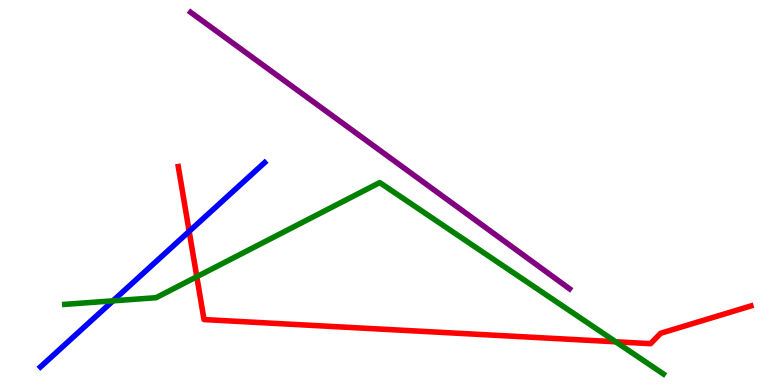[{'lines': ['blue', 'red'], 'intersections': [{'x': 2.44, 'y': 3.99}]}, {'lines': ['green', 'red'], 'intersections': [{'x': 2.54, 'y': 2.81}, {'x': 7.94, 'y': 1.12}]}, {'lines': ['purple', 'red'], 'intersections': []}, {'lines': ['blue', 'green'], 'intersections': [{'x': 1.46, 'y': 2.19}]}, {'lines': ['blue', 'purple'], 'intersections': []}, {'lines': ['green', 'purple'], 'intersections': []}]